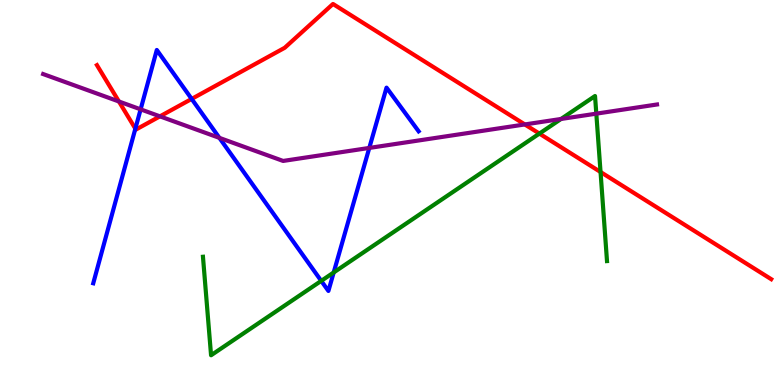[{'lines': ['blue', 'red'], 'intersections': [{'x': 1.75, 'y': 6.66}, {'x': 2.47, 'y': 7.43}]}, {'lines': ['green', 'red'], 'intersections': [{'x': 6.96, 'y': 6.53}, {'x': 7.75, 'y': 5.53}]}, {'lines': ['purple', 'red'], 'intersections': [{'x': 1.53, 'y': 7.36}, {'x': 2.06, 'y': 6.98}, {'x': 6.77, 'y': 6.77}]}, {'lines': ['blue', 'green'], 'intersections': [{'x': 4.15, 'y': 2.7}, {'x': 4.31, 'y': 2.92}]}, {'lines': ['blue', 'purple'], 'intersections': [{'x': 1.81, 'y': 7.16}, {'x': 2.83, 'y': 6.42}, {'x': 4.77, 'y': 6.16}]}, {'lines': ['green', 'purple'], 'intersections': [{'x': 7.24, 'y': 6.91}, {'x': 7.69, 'y': 7.05}]}]